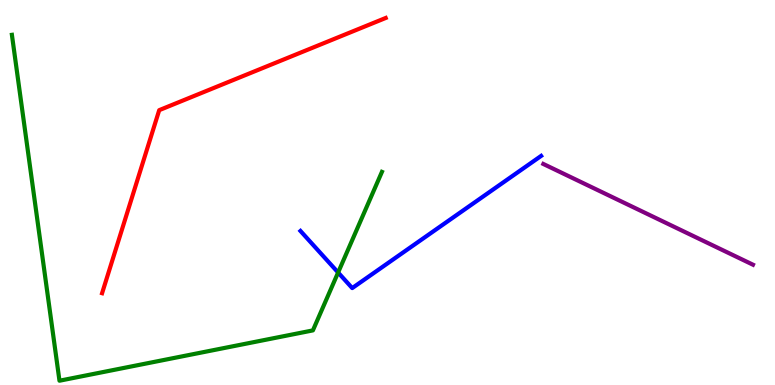[{'lines': ['blue', 'red'], 'intersections': []}, {'lines': ['green', 'red'], 'intersections': []}, {'lines': ['purple', 'red'], 'intersections': []}, {'lines': ['blue', 'green'], 'intersections': [{'x': 4.36, 'y': 2.92}]}, {'lines': ['blue', 'purple'], 'intersections': []}, {'lines': ['green', 'purple'], 'intersections': []}]